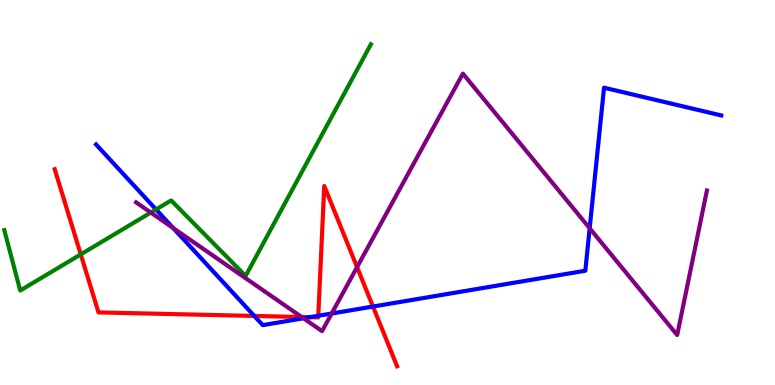[{'lines': ['blue', 'red'], 'intersections': [{'x': 3.28, 'y': 1.79}, {'x': 4.0, 'y': 1.76}, {'x': 4.11, 'y': 1.8}, {'x': 4.81, 'y': 2.04}]}, {'lines': ['green', 'red'], 'intersections': [{'x': 1.04, 'y': 3.39}]}, {'lines': ['purple', 'red'], 'intersections': [{'x': 3.89, 'y': 1.77}, {'x': 4.61, 'y': 3.06}]}, {'lines': ['blue', 'green'], 'intersections': [{'x': 2.01, 'y': 4.56}]}, {'lines': ['blue', 'purple'], 'intersections': [{'x': 2.23, 'y': 4.08}, {'x': 3.92, 'y': 1.73}, {'x': 4.28, 'y': 1.86}, {'x': 7.61, 'y': 4.07}]}, {'lines': ['green', 'purple'], 'intersections': [{'x': 1.95, 'y': 4.48}]}]